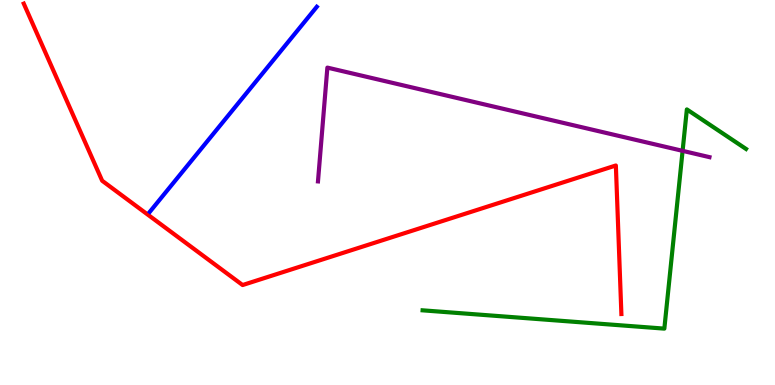[{'lines': ['blue', 'red'], 'intersections': []}, {'lines': ['green', 'red'], 'intersections': []}, {'lines': ['purple', 'red'], 'intersections': []}, {'lines': ['blue', 'green'], 'intersections': []}, {'lines': ['blue', 'purple'], 'intersections': []}, {'lines': ['green', 'purple'], 'intersections': [{'x': 8.81, 'y': 6.08}]}]